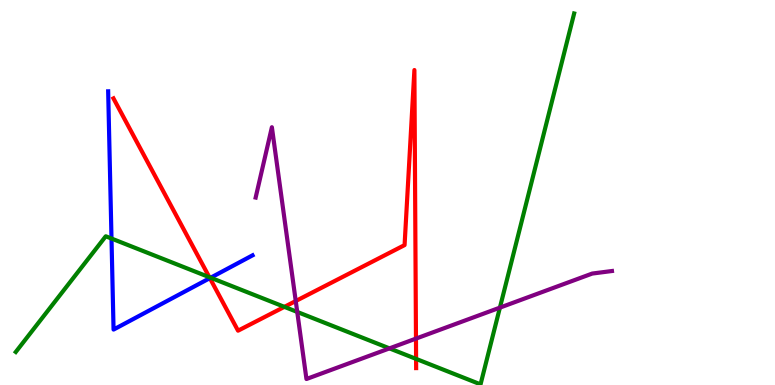[{'lines': ['blue', 'red'], 'intersections': [{'x': 2.71, 'y': 2.78}]}, {'lines': ['green', 'red'], 'intersections': [{'x': 2.7, 'y': 2.8}, {'x': 3.67, 'y': 2.03}, {'x': 5.37, 'y': 0.678}]}, {'lines': ['purple', 'red'], 'intersections': [{'x': 3.82, 'y': 2.18}, {'x': 5.37, 'y': 1.21}]}, {'lines': ['blue', 'green'], 'intersections': [{'x': 1.44, 'y': 3.8}, {'x': 2.72, 'y': 2.79}]}, {'lines': ['blue', 'purple'], 'intersections': []}, {'lines': ['green', 'purple'], 'intersections': [{'x': 3.84, 'y': 1.9}, {'x': 5.03, 'y': 0.951}, {'x': 6.45, 'y': 2.01}]}]